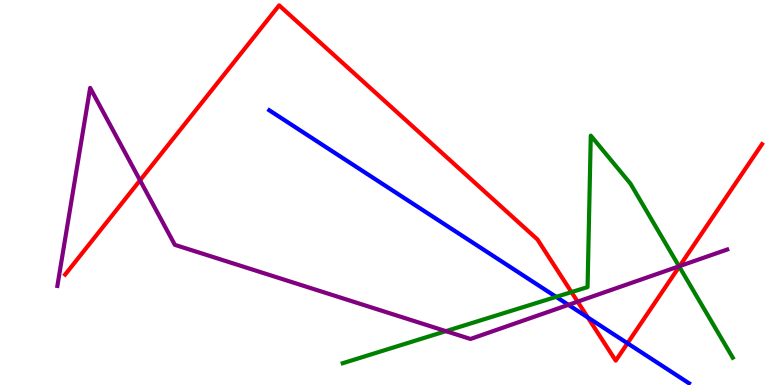[{'lines': ['blue', 'red'], 'intersections': [{'x': 7.59, 'y': 1.75}, {'x': 8.1, 'y': 1.08}]}, {'lines': ['green', 'red'], 'intersections': [{'x': 7.37, 'y': 2.41}, {'x': 8.76, 'y': 3.07}]}, {'lines': ['purple', 'red'], 'intersections': [{'x': 1.81, 'y': 5.32}, {'x': 7.45, 'y': 2.16}, {'x': 8.77, 'y': 3.09}]}, {'lines': ['blue', 'green'], 'intersections': [{'x': 7.18, 'y': 2.29}]}, {'lines': ['blue', 'purple'], 'intersections': [{'x': 7.33, 'y': 2.08}]}, {'lines': ['green', 'purple'], 'intersections': [{'x': 5.75, 'y': 1.4}, {'x': 8.76, 'y': 3.08}]}]